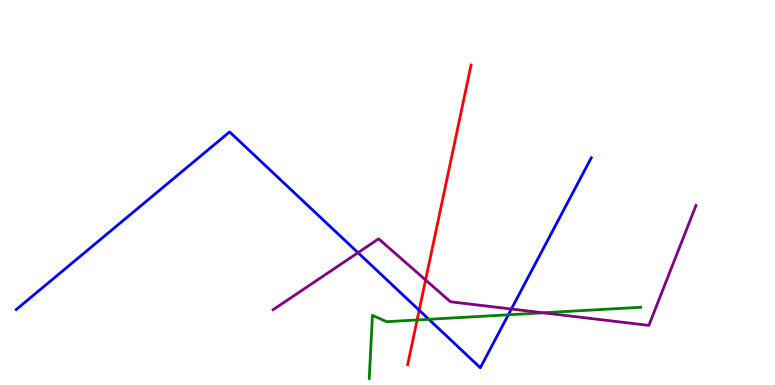[{'lines': ['blue', 'red'], 'intersections': [{'x': 5.41, 'y': 1.94}]}, {'lines': ['green', 'red'], 'intersections': [{'x': 5.38, 'y': 1.69}]}, {'lines': ['purple', 'red'], 'intersections': [{'x': 5.49, 'y': 2.73}]}, {'lines': ['blue', 'green'], 'intersections': [{'x': 5.53, 'y': 1.71}, {'x': 6.56, 'y': 1.82}]}, {'lines': ['blue', 'purple'], 'intersections': [{'x': 4.62, 'y': 3.44}, {'x': 6.6, 'y': 1.97}]}, {'lines': ['green', 'purple'], 'intersections': [{'x': 7.01, 'y': 1.88}]}]